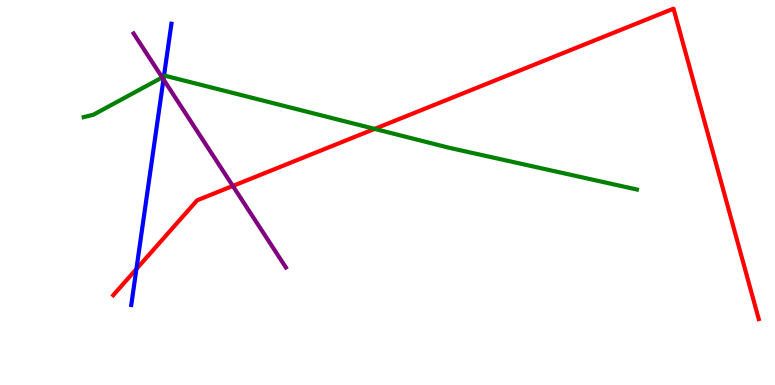[{'lines': ['blue', 'red'], 'intersections': [{'x': 1.76, 'y': 3.01}]}, {'lines': ['green', 'red'], 'intersections': [{'x': 4.83, 'y': 6.65}]}, {'lines': ['purple', 'red'], 'intersections': [{'x': 3.0, 'y': 5.17}]}, {'lines': ['blue', 'green'], 'intersections': [{'x': 2.11, 'y': 8.01}]}, {'lines': ['blue', 'purple'], 'intersections': [{'x': 2.11, 'y': 7.94}]}, {'lines': ['green', 'purple'], 'intersections': [{'x': 2.09, 'y': 7.99}]}]